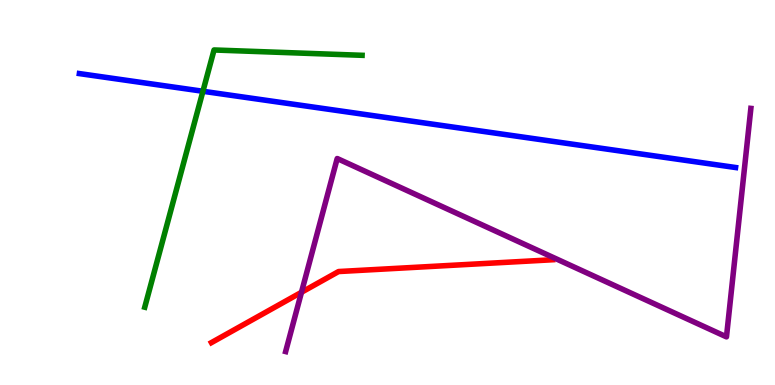[{'lines': ['blue', 'red'], 'intersections': []}, {'lines': ['green', 'red'], 'intersections': []}, {'lines': ['purple', 'red'], 'intersections': [{'x': 3.89, 'y': 2.41}]}, {'lines': ['blue', 'green'], 'intersections': [{'x': 2.62, 'y': 7.63}]}, {'lines': ['blue', 'purple'], 'intersections': []}, {'lines': ['green', 'purple'], 'intersections': []}]